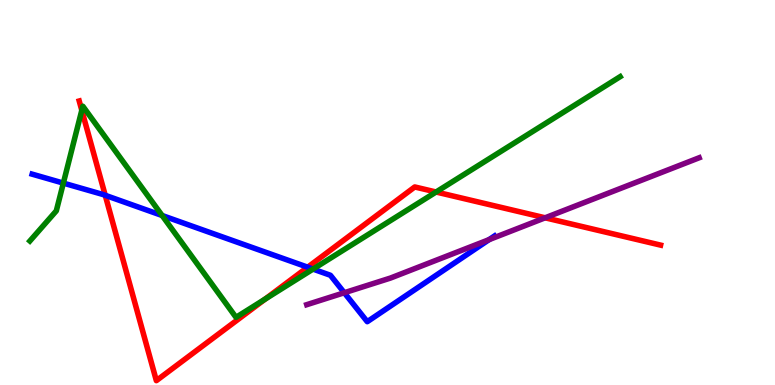[{'lines': ['blue', 'red'], 'intersections': [{'x': 1.36, 'y': 4.93}, {'x': 3.97, 'y': 3.06}]}, {'lines': ['green', 'red'], 'intersections': [{'x': 1.06, 'y': 7.13}, {'x': 3.42, 'y': 2.23}, {'x': 5.63, 'y': 5.01}]}, {'lines': ['purple', 'red'], 'intersections': [{'x': 7.03, 'y': 4.34}]}, {'lines': ['blue', 'green'], 'intersections': [{'x': 0.817, 'y': 5.24}, {'x': 2.09, 'y': 4.4}, {'x': 4.04, 'y': 3.01}]}, {'lines': ['blue', 'purple'], 'intersections': [{'x': 4.44, 'y': 2.4}, {'x': 6.31, 'y': 3.78}]}, {'lines': ['green', 'purple'], 'intersections': []}]